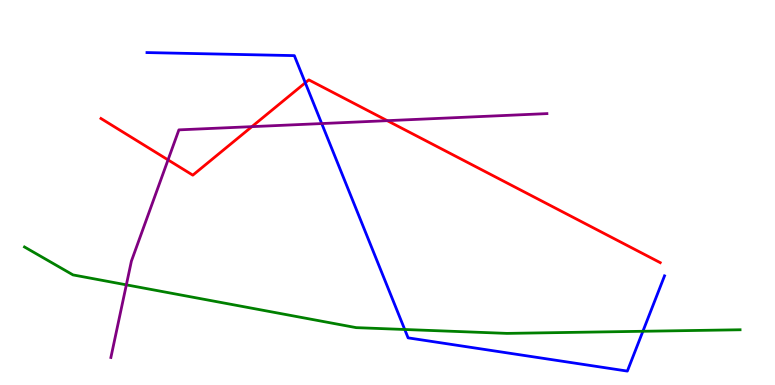[{'lines': ['blue', 'red'], 'intersections': [{'x': 3.94, 'y': 7.85}]}, {'lines': ['green', 'red'], 'intersections': []}, {'lines': ['purple', 'red'], 'intersections': [{'x': 2.17, 'y': 5.85}, {'x': 3.25, 'y': 6.71}, {'x': 5.0, 'y': 6.87}]}, {'lines': ['blue', 'green'], 'intersections': [{'x': 5.22, 'y': 1.44}, {'x': 8.3, 'y': 1.4}]}, {'lines': ['blue', 'purple'], 'intersections': [{'x': 4.15, 'y': 6.79}]}, {'lines': ['green', 'purple'], 'intersections': [{'x': 1.63, 'y': 2.6}]}]